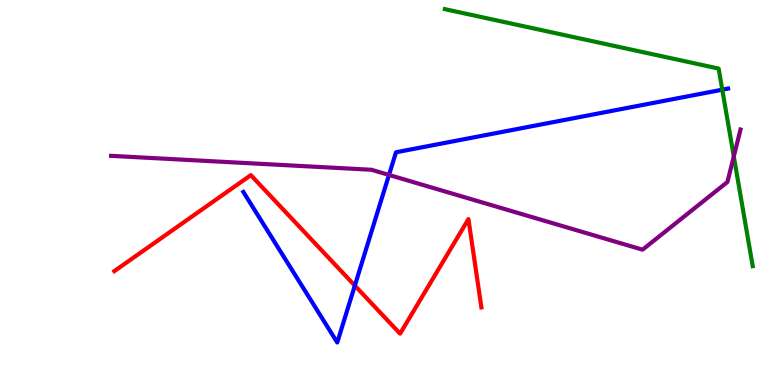[{'lines': ['blue', 'red'], 'intersections': [{'x': 4.58, 'y': 2.58}]}, {'lines': ['green', 'red'], 'intersections': []}, {'lines': ['purple', 'red'], 'intersections': []}, {'lines': ['blue', 'green'], 'intersections': [{'x': 9.32, 'y': 7.67}]}, {'lines': ['blue', 'purple'], 'intersections': [{'x': 5.02, 'y': 5.46}]}, {'lines': ['green', 'purple'], 'intersections': [{'x': 9.47, 'y': 5.94}]}]